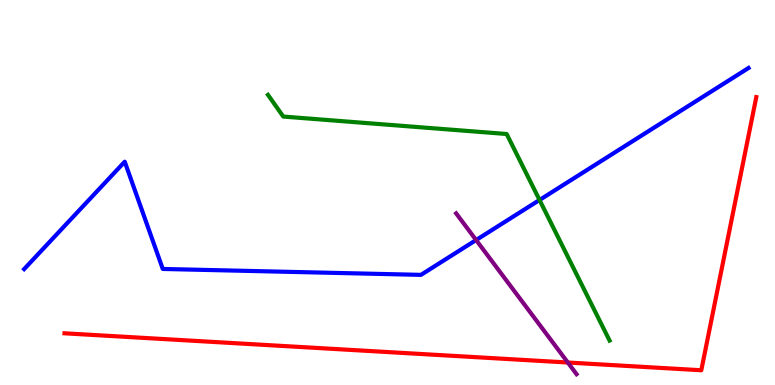[{'lines': ['blue', 'red'], 'intersections': []}, {'lines': ['green', 'red'], 'intersections': []}, {'lines': ['purple', 'red'], 'intersections': [{'x': 7.33, 'y': 0.584}]}, {'lines': ['blue', 'green'], 'intersections': [{'x': 6.96, 'y': 4.81}]}, {'lines': ['blue', 'purple'], 'intersections': [{'x': 6.14, 'y': 3.77}]}, {'lines': ['green', 'purple'], 'intersections': []}]